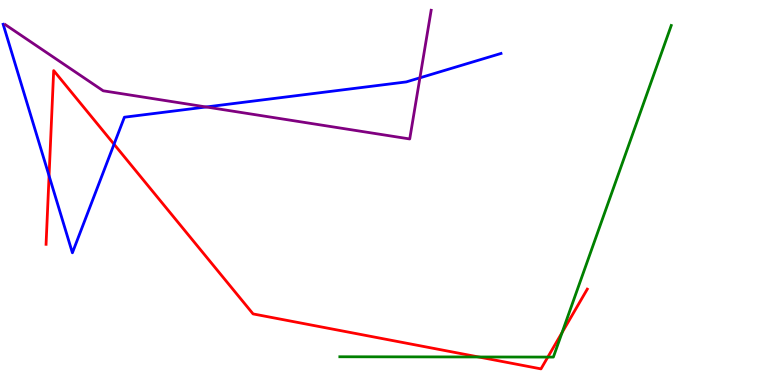[{'lines': ['blue', 'red'], 'intersections': [{'x': 0.633, 'y': 5.43}, {'x': 1.47, 'y': 6.25}]}, {'lines': ['green', 'red'], 'intersections': [{'x': 6.18, 'y': 0.728}, {'x': 7.07, 'y': 0.725}, {'x': 7.25, 'y': 1.36}]}, {'lines': ['purple', 'red'], 'intersections': []}, {'lines': ['blue', 'green'], 'intersections': []}, {'lines': ['blue', 'purple'], 'intersections': [{'x': 2.66, 'y': 7.22}, {'x': 5.42, 'y': 7.98}]}, {'lines': ['green', 'purple'], 'intersections': []}]